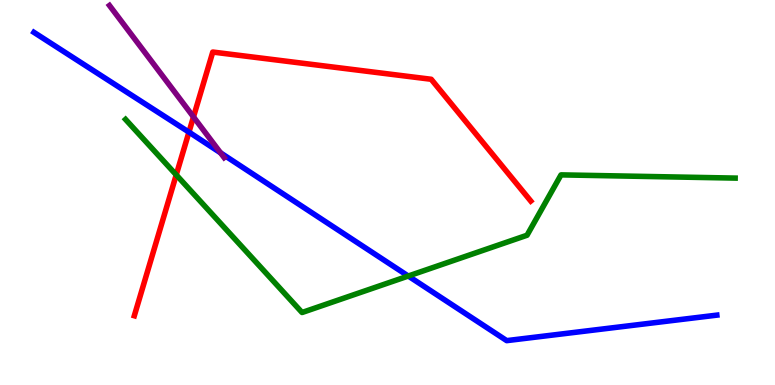[{'lines': ['blue', 'red'], 'intersections': [{'x': 2.44, 'y': 6.57}]}, {'lines': ['green', 'red'], 'intersections': [{'x': 2.27, 'y': 5.46}]}, {'lines': ['purple', 'red'], 'intersections': [{'x': 2.5, 'y': 6.96}]}, {'lines': ['blue', 'green'], 'intersections': [{'x': 5.27, 'y': 2.83}]}, {'lines': ['blue', 'purple'], 'intersections': [{'x': 2.85, 'y': 6.03}]}, {'lines': ['green', 'purple'], 'intersections': []}]